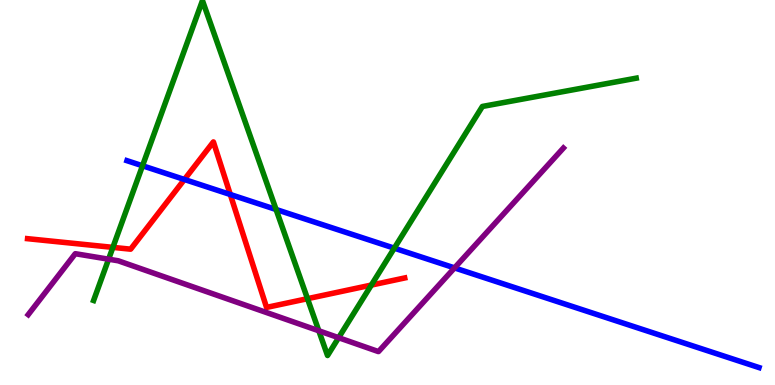[{'lines': ['blue', 'red'], 'intersections': [{'x': 2.38, 'y': 5.34}, {'x': 2.97, 'y': 4.95}]}, {'lines': ['green', 'red'], 'intersections': [{'x': 1.46, 'y': 3.57}, {'x': 3.97, 'y': 2.24}, {'x': 4.79, 'y': 2.6}]}, {'lines': ['purple', 'red'], 'intersections': []}, {'lines': ['blue', 'green'], 'intersections': [{'x': 1.84, 'y': 5.69}, {'x': 3.56, 'y': 4.56}, {'x': 5.09, 'y': 3.55}]}, {'lines': ['blue', 'purple'], 'intersections': [{'x': 5.86, 'y': 3.04}]}, {'lines': ['green', 'purple'], 'intersections': [{'x': 1.4, 'y': 3.27}, {'x': 4.11, 'y': 1.41}, {'x': 4.37, 'y': 1.23}]}]